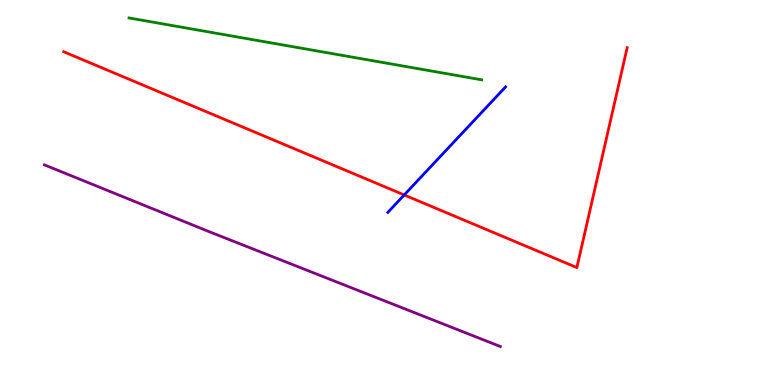[{'lines': ['blue', 'red'], 'intersections': [{'x': 5.22, 'y': 4.94}]}, {'lines': ['green', 'red'], 'intersections': []}, {'lines': ['purple', 'red'], 'intersections': []}, {'lines': ['blue', 'green'], 'intersections': []}, {'lines': ['blue', 'purple'], 'intersections': []}, {'lines': ['green', 'purple'], 'intersections': []}]